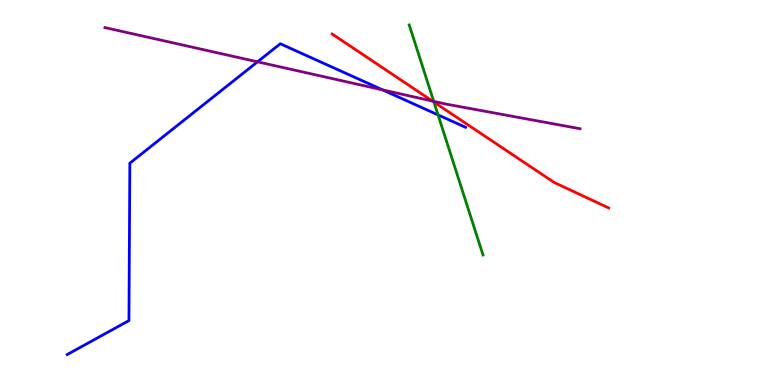[{'lines': ['blue', 'red'], 'intersections': []}, {'lines': ['green', 'red'], 'intersections': [{'x': 5.6, 'y': 7.35}]}, {'lines': ['purple', 'red'], 'intersections': [{'x': 5.58, 'y': 7.38}]}, {'lines': ['blue', 'green'], 'intersections': [{'x': 5.65, 'y': 7.02}]}, {'lines': ['blue', 'purple'], 'intersections': [{'x': 3.32, 'y': 8.39}, {'x': 4.94, 'y': 7.67}]}, {'lines': ['green', 'purple'], 'intersections': [{'x': 5.6, 'y': 7.37}]}]